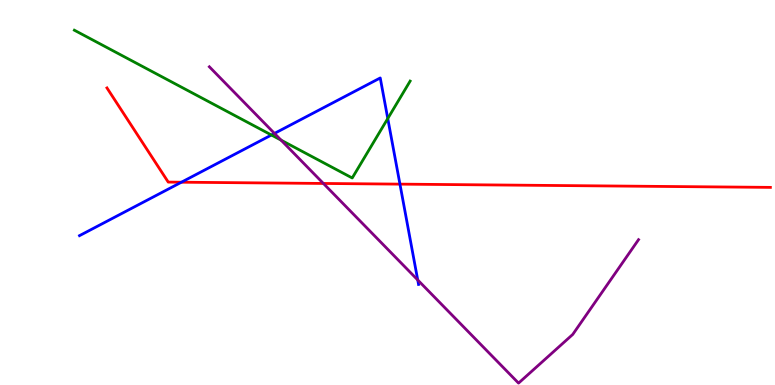[{'lines': ['blue', 'red'], 'intersections': [{'x': 2.34, 'y': 5.27}, {'x': 5.16, 'y': 5.22}]}, {'lines': ['green', 'red'], 'intersections': []}, {'lines': ['purple', 'red'], 'intersections': [{'x': 4.17, 'y': 5.23}]}, {'lines': ['blue', 'green'], 'intersections': [{'x': 3.5, 'y': 6.49}, {'x': 5.0, 'y': 6.92}]}, {'lines': ['blue', 'purple'], 'intersections': [{'x': 3.54, 'y': 6.53}, {'x': 5.39, 'y': 2.73}]}, {'lines': ['green', 'purple'], 'intersections': [{'x': 3.63, 'y': 6.36}]}]